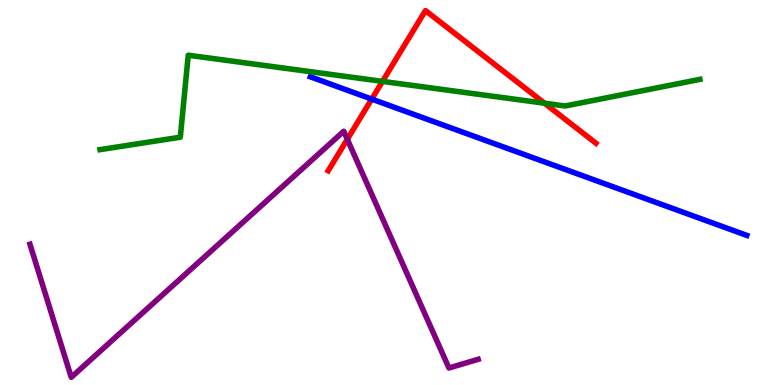[{'lines': ['blue', 'red'], 'intersections': [{'x': 4.8, 'y': 7.43}]}, {'lines': ['green', 'red'], 'intersections': [{'x': 4.94, 'y': 7.89}, {'x': 7.03, 'y': 7.32}]}, {'lines': ['purple', 'red'], 'intersections': [{'x': 4.48, 'y': 6.38}]}, {'lines': ['blue', 'green'], 'intersections': []}, {'lines': ['blue', 'purple'], 'intersections': []}, {'lines': ['green', 'purple'], 'intersections': []}]